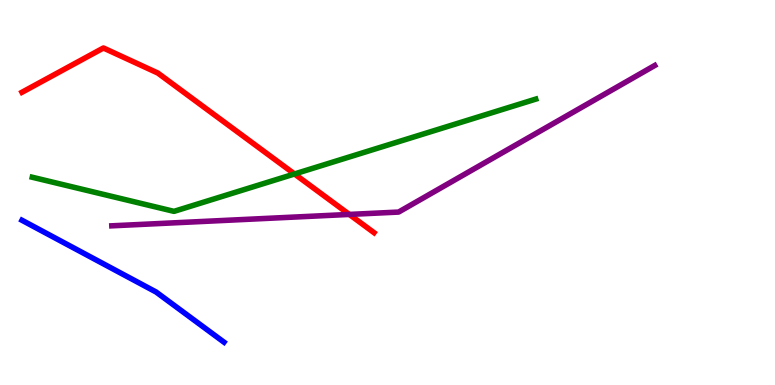[{'lines': ['blue', 'red'], 'intersections': []}, {'lines': ['green', 'red'], 'intersections': [{'x': 3.8, 'y': 5.48}]}, {'lines': ['purple', 'red'], 'intersections': [{'x': 4.51, 'y': 4.43}]}, {'lines': ['blue', 'green'], 'intersections': []}, {'lines': ['blue', 'purple'], 'intersections': []}, {'lines': ['green', 'purple'], 'intersections': []}]